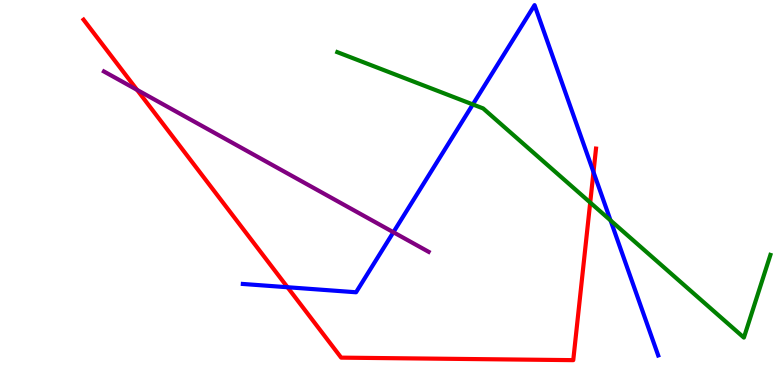[{'lines': ['blue', 'red'], 'intersections': [{'x': 3.71, 'y': 2.54}, {'x': 7.66, 'y': 5.53}]}, {'lines': ['green', 'red'], 'intersections': [{'x': 7.62, 'y': 4.74}]}, {'lines': ['purple', 'red'], 'intersections': [{'x': 1.77, 'y': 7.67}]}, {'lines': ['blue', 'green'], 'intersections': [{'x': 6.1, 'y': 7.29}, {'x': 7.88, 'y': 4.27}]}, {'lines': ['blue', 'purple'], 'intersections': [{'x': 5.08, 'y': 3.97}]}, {'lines': ['green', 'purple'], 'intersections': []}]